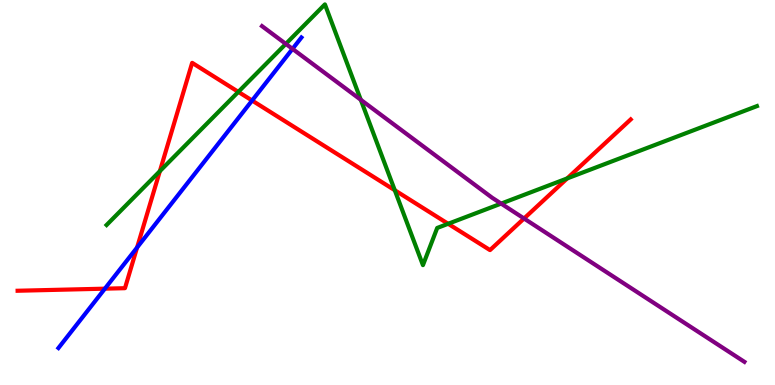[{'lines': ['blue', 'red'], 'intersections': [{'x': 1.35, 'y': 2.5}, {'x': 1.77, 'y': 3.57}, {'x': 3.25, 'y': 7.39}]}, {'lines': ['green', 'red'], 'intersections': [{'x': 2.06, 'y': 5.55}, {'x': 3.08, 'y': 7.61}, {'x': 5.09, 'y': 5.06}, {'x': 5.78, 'y': 4.19}, {'x': 7.32, 'y': 5.37}]}, {'lines': ['purple', 'red'], 'intersections': [{'x': 6.76, 'y': 4.32}]}, {'lines': ['blue', 'green'], 'intersections': []}, {'lines': ['blue', 'purple'], 'intersections': [{'x': 3.77, 'y': 8.73}]}, {'lines': ['green', 'purple'], 'intersections': [{'x': 3.69, 'y': 8.86}, {'x': 4.66, 'y': 7.41}, {'x': 6.47, 'y': 4.71}]}]